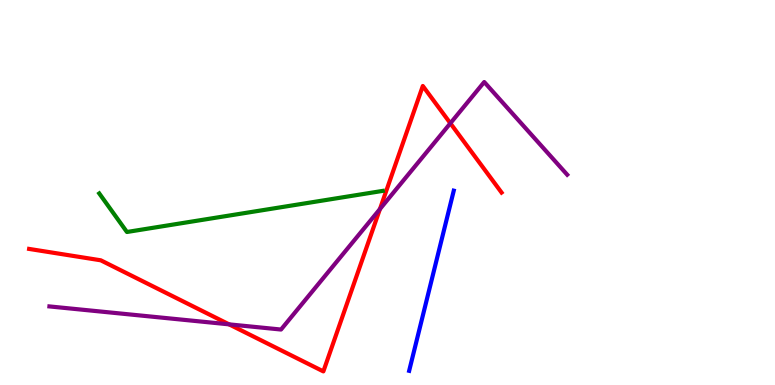[{'lines': ['blue', 'red'], 'intersections': []}, {'lines': ['green', 'red'], 'intersections': []}, {'lines': ['purple', 'red'], 'intersections': [{'x': 2.96, 'y': 1.58}, {'x': 4.9, 'y': 4.57}, {'x': 5.81, 'y': 6.8}]}, {'lines': ['blue', 'green'], 'intersections': []}, {'lines': ['blue', 'purple'], 'intersections': []}, {'lines': ['green', 'purple'], 'intersections': []}]